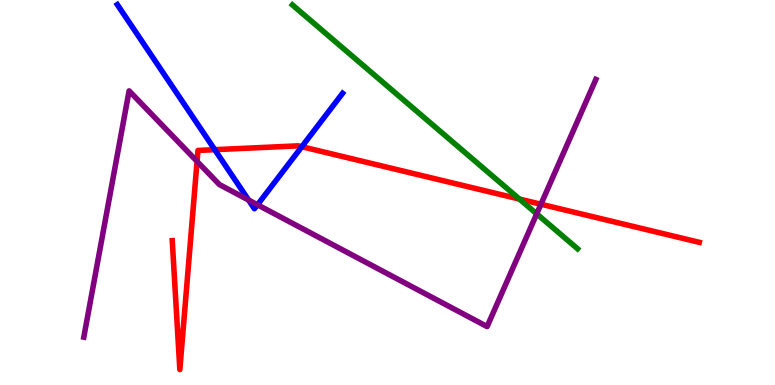[{'lines': ['blue', 'red'], 'intersections': [{'x': 2.77, 'y': 6.11}, {'x': 3.89, 'y': 6.19}]}, {'lines': ['green', 'red'], 'intersections': [{'x': 6.7, 'y': 4.83}]}, {'lines': ['purple', 'red'], 'intersections': [{'x': 2.54, 'y': 5.81}, {'x': 6.98, 'y': 4.7}]}, {'lines': ['blue', 'green'], 'intersections': []}, {'lines': ['blue', 'purple'], 'intersections': [{'x': 3.21, 'y': 4.8}, {'x': 3.32, 'y': 4.68}]}, {'lines': ['green', 'purple'], 'intersections': [{'x': 6.93, 'y': 4.45}]}]